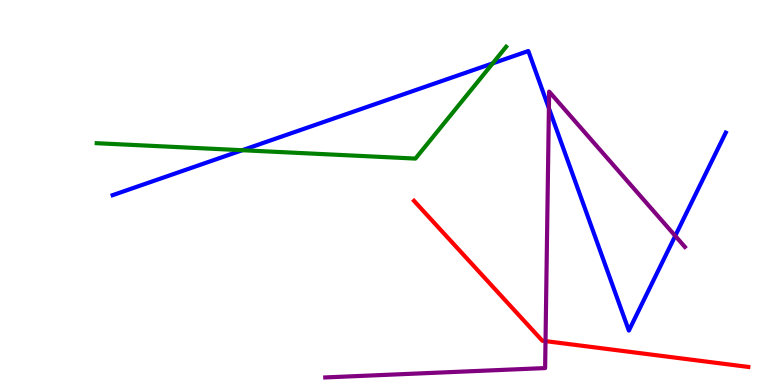[{'lines': ['blue', 'red'], 'intersections': []}, {'lines': ['green', 'red'], 'intersections': []}, {'lines': ['purple', 'red'], 'intersections': [{'x': 7.04, 'y': 1.14}]}, {'lines': ['blue', 'green'], 'intersections': [{'x': 3.13, 'y': 6.1}, {'x': 6.36, 'y': 8.35}]}, {'lines': ['blue', 'purple'], 'intersections': [{'x': 7.08, 'y': 7.19}, {'x': 8.71, 'y': 3.87}]}, {'lines': ['green', 'purple'], 'intersections': []}]